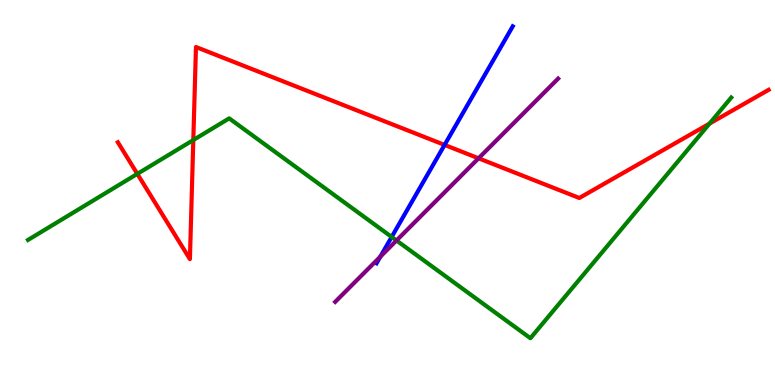[{'lines': ['blue', 'red'], 'intersections': [{'x': 5.74, 'y': 6.24}]}, {'lines': ['green', 'red'], 'intersections': [{'x': 1.77, 'y': 5.48}, {'x': 2.49, 'y': 6.36}, {'x': 9.15, 'y': 6.79}]}, {'lines': ['purple', 'red'], 'intersections': [{'x': 6.17, 'y': 5.89}]}, {'lines': ['blue', 'green'], 'intersections': [{'x': 5.05, 'y': 3.85}]}, {'lines': ['blue', 'purple'], 'intersections': [{'x': 4.91, 'y': 3.33}]}, {'lines': ['green', 'purple'], 'intersections': [{'x': 5.12, 'y': 3.75}]}]